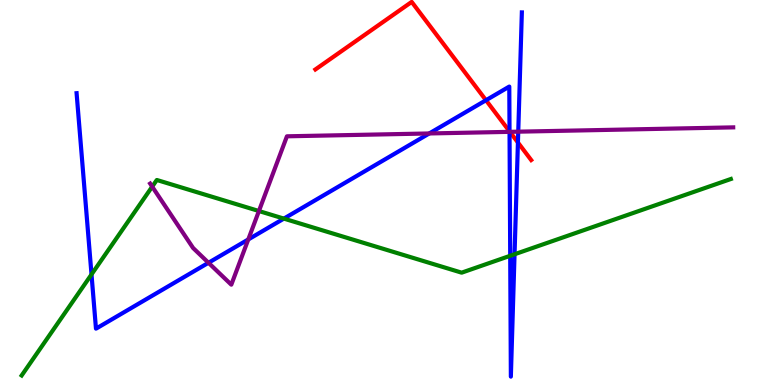[{'lines': ['blue', 'red'], 'intersections': [{'x': 6.27, 'y': 7.4}, {'x': 6.57, 'y': 6.59}, {'x': 6.68, 'y': 6.3}]}, {'lines': ['green', 'red'], 'intersections': []}, {'lines': ['purple', 'red'], 'intersections': [{'x': 6.58, 'y': 6.58}]}, {'lines': ['blue', 'green'], 'intersections': [{'x': 1.18, 'y': 2.87}, {'x': 3.66, 'y': 4.32}, {'x': 6.58, 'y': 3.36}, {'x': 6.64, 'y': 3.4}]}, {'lines': ['blue', 'purple'], 'intersections': [{'x': 2.69, 'y': 3.17}, {'x': 3.2, 'y': 3.78}, {'x': 5.54, 'y': 6.53}, {'x': 6.57, 'y': 6.58}, {'x': 6.69, 'y': 6.58}]}, {'lines': ['green', 'purple'], 'intersections': [{'x': 1.96, 'y': 5.15}, {'x': 3.34, 'y': 4.52}]}]